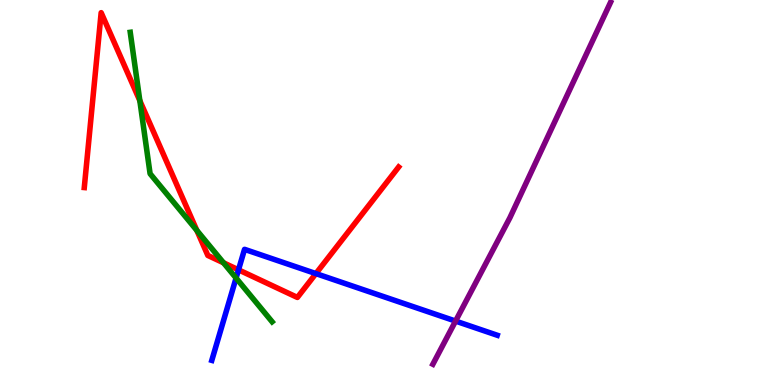[{'lines': ['blue', 'red'], 'intersections': [{'x': 3.08, 'y': 2.99}, {'x': 4.08, 'y': 2.89}]}, {'lines': ['green', 'red'], 'intersections': [{'x': 1.8, 'y': 7.38}, {'x': 2.54, 'y': 4.01}, {'x': 2.88, 'y': 3.17}]}, {'lines': ['purple', 'red'], 'intersections': []}, {'lines': ['blue', 'green'], 'intersections': [{'x': 3.05, 'y': 2.78}]}, {'lines': ['blue', 'purple'], 'intersections': [{'x': 5.88, 'y': 1.66}]}, {'lines': ['green', 'purple'], 'intersections': []}]